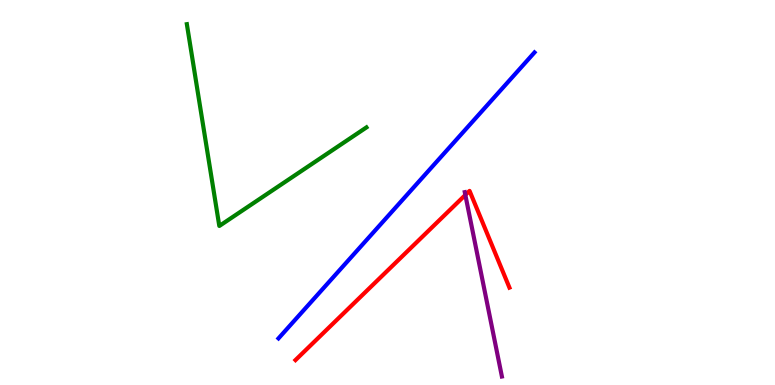[{'lines': ['blue', 'red'], 'intersections': []}, {'lines': ['green', 'red'], 'intersections': []}, {'lines': ['purple', 'red'], 'intersections': [{'x': 6.0, 'y': 4.94}]}, {'lines': ['blue', 'green'], 'intersections': []}, {'lines': ['blue', 'purple'], 'intersections': []}, {'lines': ['green', 'purple'], 'intersections': []}]